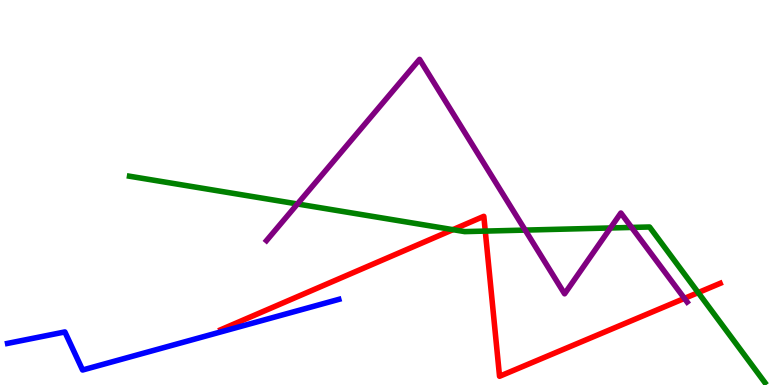[{'lines': ['blue', 'red'], 'intersections': []}, {'lines': ['green', 'red'], 'intersections': [{'x': 5.84, 'y': 4.03}, {'x': 6.26, 'y': 4.0}, {'x': 9.01, 'y': 2.4}]}, {'lines': ['purple', 'red'], 'intersections': [{'x': 8.83, 'y': 2.25}]}, {'lines': ['blue', 'green'], 'intersections': []}, {'lines': ['blue', 'purple'], 'intersections': []}, {'lines': ['green', 'purple'], 'intersections': [{'x': 3.84, 'y': 4.7}, {'x': 6.78, 'y': 4.02}, {'x': 7.88, 'y': 4.08}, {'x': 8.15, 'y': 4.09}]}]